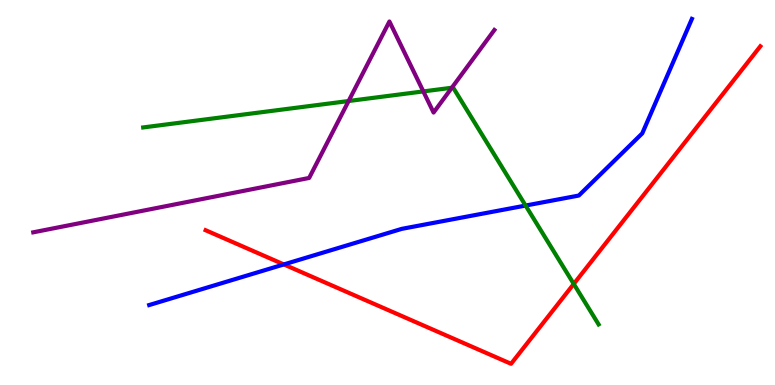[{'lines': ['blue', 'red'], 'intersections': [{'x': 3.66, 'y': 3.13}]}, {'lines': ['green', 'red'], 'intersections': [{'x': 7.4, 'y': 2.62}]}, {'lines': ['purple', 'red'], 'intersections': []}, {'lines': ['blue', 'green'], 'intersections': [{'x': 6.78, 'y': 4.66}]}, {'lines': ['blue', 'purple'], 'intersections': []}, {'lines': ['green', 'purple'], 'intersections': [{'x': 4.5, 'y': 7.38}, {'x': 5.46, 'y': 7.63}, {'x': 5.83, 'y': 7.72}]}]